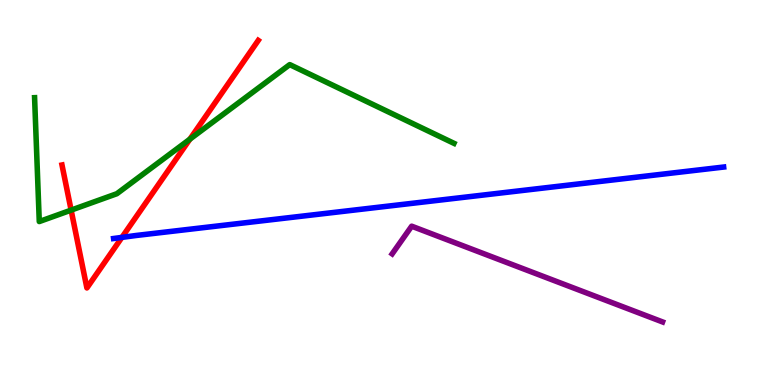[{'lines': ['blue', 'red'], 'intersections': [{'x': 1.57, 'y': 3.83}]}, {'lines': ['green', 'red'], 'intersections': [{'x': 0.918, 'y': 4.54}, {'x': 2.45, 'y': 6.39}]}, {'lines': ['purple', 'red'], 'intersections': []}, {'lines': ['blue', 'green'], 'intersections': []}, {'lines': ['blue', 'purple'], 'intersections': []}, {'lines': ['green', 'purple'], 'intersections': []}]